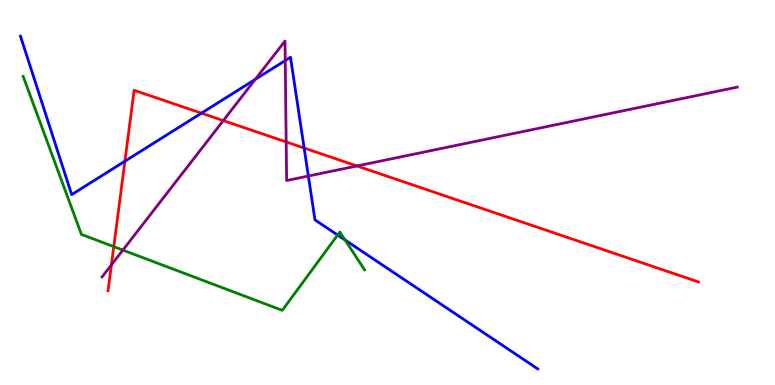[{'lines': ['blue', 'red'], 'intersections': [{'x': 1.61, 'y': 5.81}, {'x': 2.6, 'y': 7.06}, {'x': 3.92, 'y': 6.15}]}, {'lines': ['green', 'red'], 'intersections': [{'x': 1.47, 'y': 3.59}]}, {'lines': ['purple', 'red'], 'intersections': [{'x': 1.44, 'y': 3.12}, {'x': 2.88, 'y': 6.87}, {'x': 3.69, 'y': 6.31}, {'x': 4.61, 'y': 5.69}]}, {'lines': ['blue', 'green'], 'intersections': [{'x': 4.36, 'y': 3.89}, {'x': 4.45, 'y': 3.77}]}, {'lines': ['blue', 'purple'], 'intersections': [{'x': 3.29, 'y': 7.94}, {'x': 3.68, 'y': 8.43}, {'x': 3.98, 'y': 5.43}]}, {'lines': ['green', 'purple'], 'intersections': [{'x': 1.59, 'y': 3.5}]}]